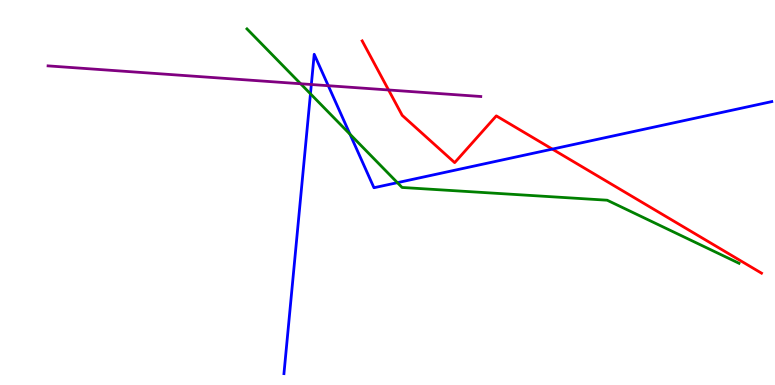[{'lines': ['blue', 'red'], 'intersections': [{'x': 7.13, 'y': 6.13}]}, {'lines': ['green', 'red'], 'intersections': []}, {'lines': ['purple', 'red'], 'intersections': [{'x': 5.01, 'y': 7.66}]}, {'lines': ['blue', 'green'], 'intersections': [{'x': 4.01, 'y': 7.56}, {'x': 4.52, 'y': 6.51}, {'x': 5.13, 'y': 5.26}]}, {'lines': ['blue', 'purple'], 'intersections': [{'x': 4.02, 'y': 7.8}, {'x': 4.24, 'y': 7.77}]}, {'lines': ['green', 'purple'], 'intersections': [{'x': 3.88, 'y': 7.82}]}]